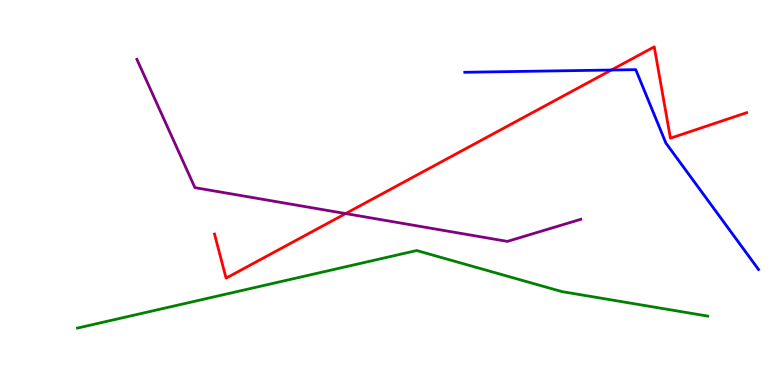[{'lines': ['blue', 'red'], 'intersections': [{'x': 7.89, 'y': 8.18}]}, {'lines': ['green', 'red'], 'intersections': []}, {'lines': ['purple', 'red'], 'intersections': [{'x': 4.46, 'y': 4.45}]}, {'lines': ['blue', 'green'], 'intersections': []}, {'lines': ['blue', 'purple'], 'intersections': []}, {'lines': ['green', 'purple'], 'intersections': []}]